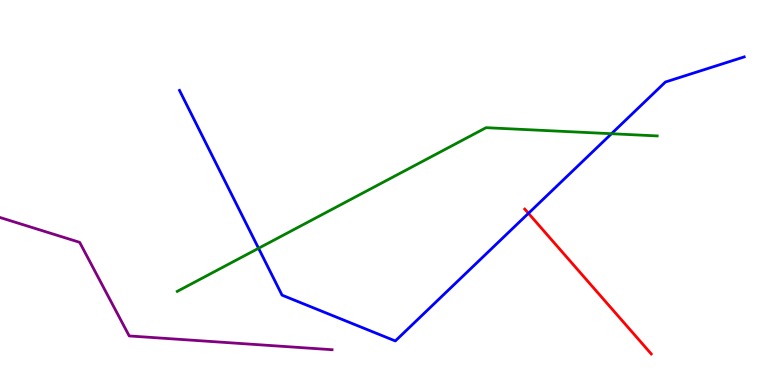[{'lines': ['blue', 'red'], 'intersections': [{'x': 6.82, 'y': 4.46}]}, {'lines': ['green', 'red'], 'intersections': []}, {'lines': ['purple', 'red'], 'intersections': []}, {'lines': ['blue', 'green'], 'intersections': [{'x': 3.34, 'y': 3.55}, {'x': 7.89, 'y': 6.53}]}, {'lines': ['blue', 'purple'], 'intersections': []}, {'lines': ['green', 'purple'], 'intersections': []}]